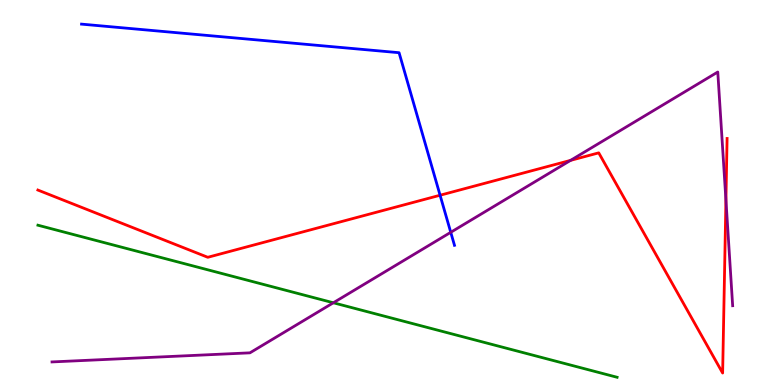[{'lines': ['blue', 'red'], 'intersections': [{'x': 5.68, 'y': 4.93}]}, {'lines': ['green', 'red'], 'intersections': []}, {'lines': ['purple', 'red'], 'intersections': [{'x': 7.36, 'y': 5.83}, {'x': 9.37, 'y': 4.81}]}, {'lines': ['blue', 'green'], 'intersections': []}, {'lines': ['blue', 'purple'], 'intersections': [{'x': 5.82, 'y': 3.97}]}, {'lines': ['green', 'purple'], 'intersections': [{'x': 4.3, 'y': 2.14}]}]